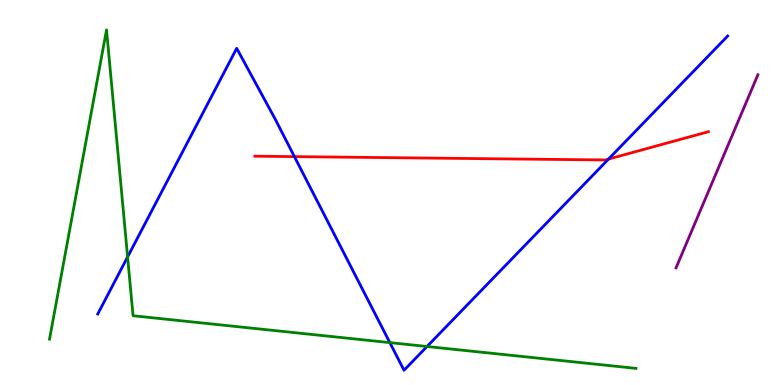[{'lines': ['blue', 'red'], 'intersections': [{'x': 3.8, 'y': 5.93}, {'x': 7.85, 'y': 5.87}]}, {'lines': ['green', 'red'], 'intersections': []}, {'lines': ['purple', 'red'], 'intersections': []}, {'lines': ['blue', 'green'], 'intersections': [{'x': 1.65, 'y': 3.33}, {'x': 5.03, 'y': 1.1}, {'x': 5.51, 'y': 1.0}]}, {'lines': ['blue', 'purple'], 'intersections': []}, {'lines': ['green', 'purple'], 'intersections': []}]